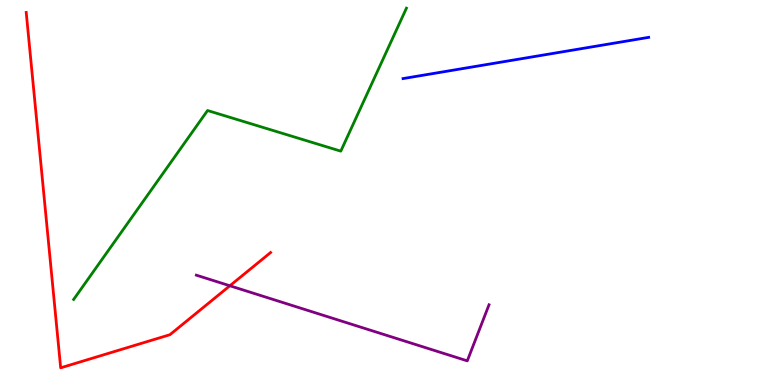[{'lines': ['blue', 'red'], 'intersections': []}, {'lines': ['green', 'red'], 'intersections': []}, {'lines': ['purple', 'red'], 'intersections': [{'x': 2.97, 'y': 2.58}]}, {'lines': ['blue', 'green'], 'intersections': []}, {'lines': ['blue', 'purple'], 'intersections': []}, {'lines': ['green', 'purple'], 'intersections': []}]